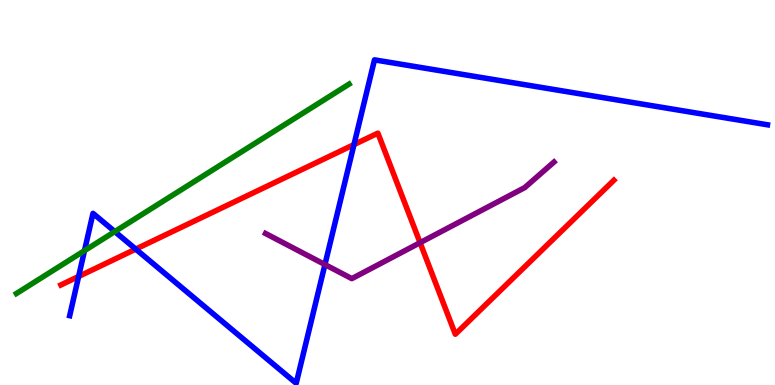[{'lines': ['blue', 'red'], 'intersections': [{'x': 1.01, 'y': 2.82}, {'x': 1.75, 'y': 3.53}, {'x': 4.57, 'y': 6.24}]}, {'lines': ['green', 'red'], 'intersections': []}, {'lines': ['purple', 'red'], 'intersections': [{'x': 5.42, 'y': 3.7}]}, {'lines': ['blue', 'green'], 'intersections': [{'x': 1.09, 'y': 3.49}, {'x': 1.48, 'y': 3.98}]}, {'lines': ['blue', 'purple'], 'intersections': [{'x': 4.19, 'y': 3.13}]}, {'lines': ['green', 'purple'], 'intersections': []}]